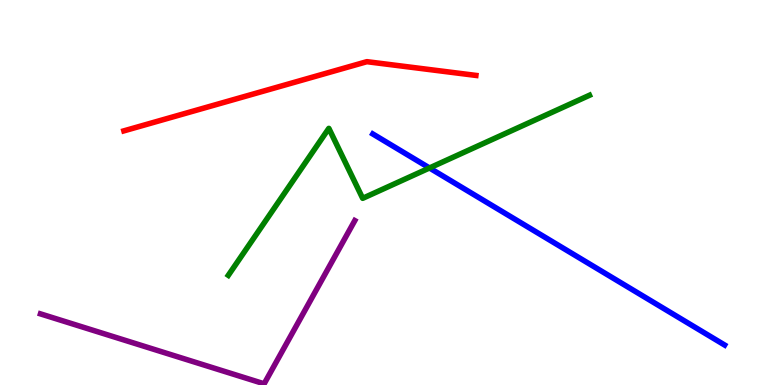[{'lines': ['blue', 'red'], 'intersections': []}, {'lines': ['green', 'red'], 'intersections': []}, {'lines': ['purple', 'red'], 'intersections': []}, {'lines': ['blue', 'green'], 'intersections': [{'x': 5.54, 'y': 5.64}]}, {'lines': ['blue', 'purple'], 'intersections': []}, {'lines': ['green', 'purple'], 'intersections': []}]